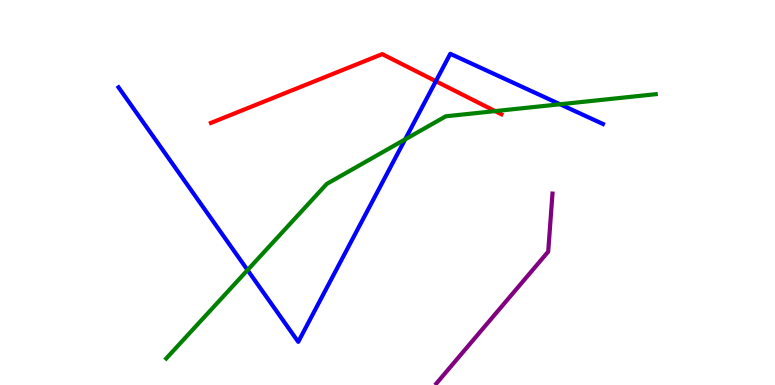[{'lines': ['blue', 'red'], 'intersections': [{'x': 5.62, 'y': 7.89}]}, {'lines': ['green', 'red'], 'intersections': [{'x': 6.39, 'y': 7.11}]}, {'lines': ['purple', 'red'], 'intersections': []}, {'lines': ['blue', 'green'], 'intersections': [{'x': 3.19, 'y': 2.99}, {'x': 5.23, 'y': 6.38}, {'x': 7.23, 'y': 7.29}]}, {'lines': ['blue', 'purple'], 'intersections': []}, {'lines': ['green', 'purple'], 'intersections': []}]